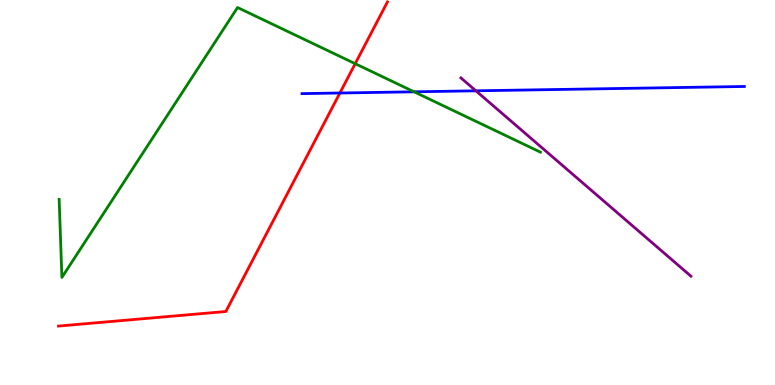[{'lines': ['blue', 'red'], 'intersections': [{'x': 4.39, 'y': 7.58}]}, {'lines': ['green', 'red'], 'intersections': [{'x': 4.58, 'y': 8.35}]}, {'lines': ['purple', 'red'], 'intersections': []}, {'lines': ['blue', 'green'], 'intersections': [{'x': 5.34, 'y': 7.62}]}, {'lines': ['blue', 'purple'], 'intersections': [{'x': 6.14, 'y': 7.64}]}, {'lines': ['green', 'purple'], 'intersections': []}]